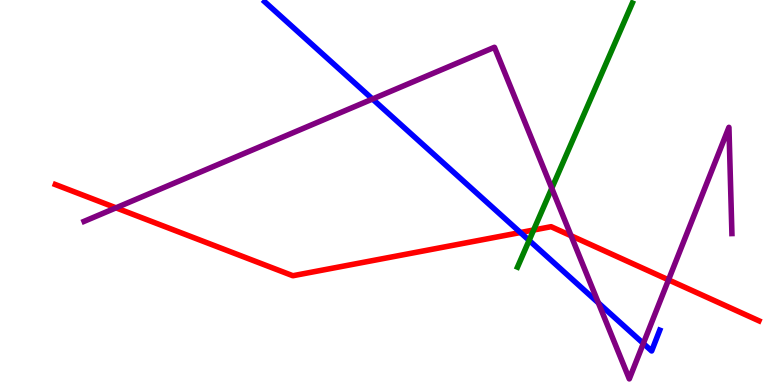[{'lines': ['blue', 'red'], 'intersections': [{'x': 6.71, 'y': 3.96}]}, {'lines': ['green', 'red'], 'intersections': [{'x': 6.89, 'y': 4.03}]}, {'lines': ['purple', 'red'], 'intersections': [{'x': 1.5, 'y': 4.6}, {'x': 7.37, 'y': 3.88}, {'x': 8.63, 'y': 2.73}]}, {'lines': ['blue', 'green'], 'intersections': [{'x': 6.83, 'y': 3.76}]}, {'lines': ['blue', 'purple'], 'intersections': [{'x': 4.81, 'y': 7.43}, {'x': 7.72, 'y': 2.13}, {'x': 8.3, 'y': 1.08}]}, {'lines': ['green', 'purple'], 'intersections': [{'x': 7.12, 'y': 5.11}]}]